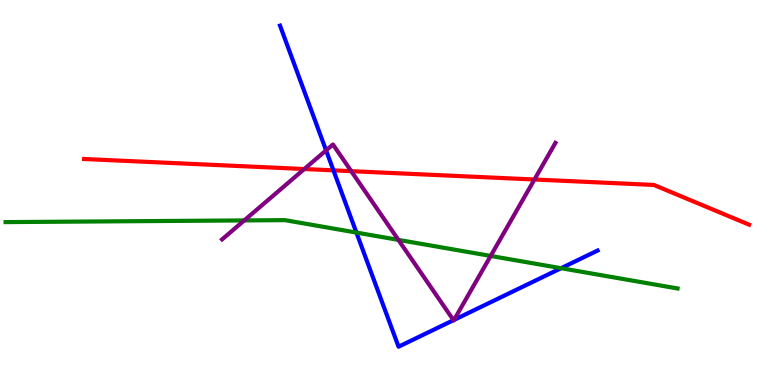[{'lines': ['blue', 'red'], 'intersections': [{'x': 4.3, 'y': 5.58}]}, {'lines': ['green', 'red'], 'intersections': []}, {'lines': ['purple', 'red'], 'intersections': [{'x': 3.93, 'y': 5.61}, {'x': 4.53, 'y': 5.55}, {'x': 6.9, 'y': 5.34}]}, {'lines': ['blue', 'green'], 'intersections': [{'x': 4.6, 'y': 3.96}, {'x': 7.24, 'y': 3.03}]}, {'lines': ['blue', 'purple'], 'intersections': [{'x': 4.21, 'y': 6.09}, {'x': 5.85, 'y': 1.68}, {'x': 5.86, 'y': 1.69}]}, {'lines': ['green', 'purple'], 'intersections': [{'x': 3.15, 'y': 4.27}, {'x': 5.14, 'y': 3.77}, {'x': 6.33, 'y': 3.35}]}]